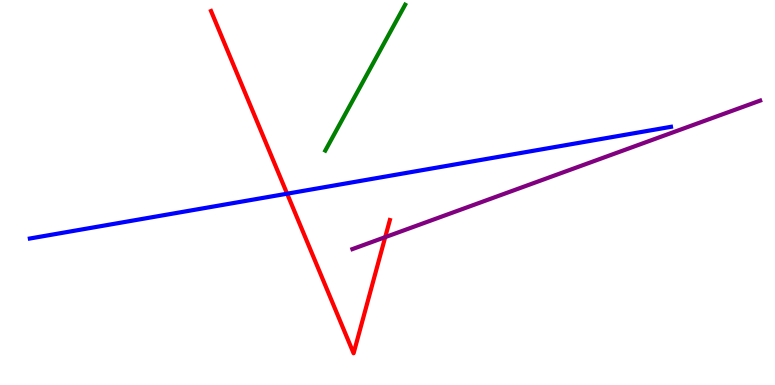[{'lines': ['blue', 'red'], 'intersections': [{'x': 3.7, 'y': 4.97}]}, {'lines': ['green', 'red'], 'intersections': []}, {'lines': ['purple', 'red'], 'intersections': [{'x': 4.97, 'y': 3.84}]}, {'lines': ['blue', 'green'], 'intersections': []}, {'lines': ['blue', 'purple'], 'intersections': []}, {'lines': ['green', 'purple'], 'intersections': []}]